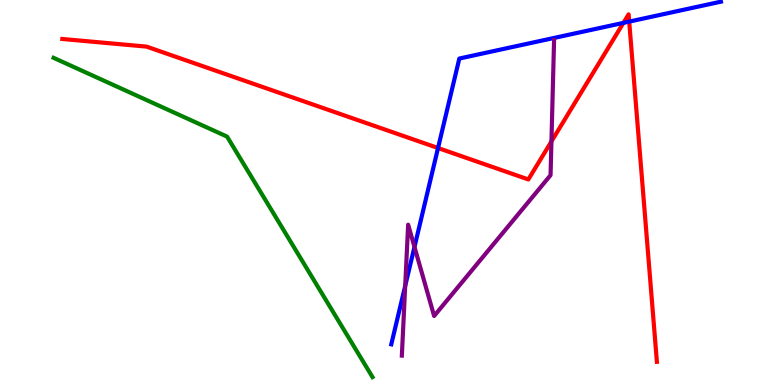[{'lines': ['blue', 'red'], 'intersections': [{'x': 5.65, 'y': 6.16}, {'x': 8.04, 'y': 9.41}, {'x': 8.12, 'y': 9.44}]}, {'lines': ['green', 'red'], 'intersections': []}, {'lines': ['purple', 'red'], 'intersections': [{'x': 7.12, 'y': 6.33}]}, {'lines': ['blue', 'green'], 'intersections': []}, {'lines': ['blue', 'purple'], 'intersections': [{'x': 5.23, 'y': 2.57}, {'x': 5.35, 'y': 3.59}]}, {'lines': ['green', 'purple'], 'intersections': []}]